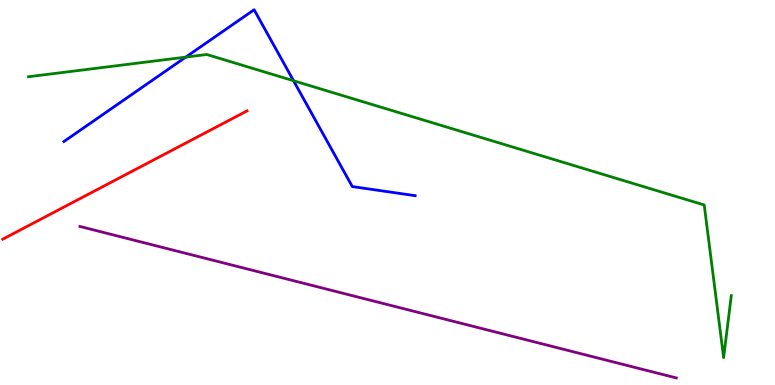[{'lines': ['blue', 'red'], 'intersections': []}, {'lines': ['green', 'red'], 'intersections': []}, {'lines': ['purple', 'red'], 'intersections': []}, {'lines': ['blue', 'green'], 'intersections': [{'x': 2.4, 'y': 8.52}, {'x': 3.79, 'y': 7.9}]}, {'lines': ['blue', 'purple'], 'intersections': []}, {'lines': ['green', 'purple'], 'intersections': []}]